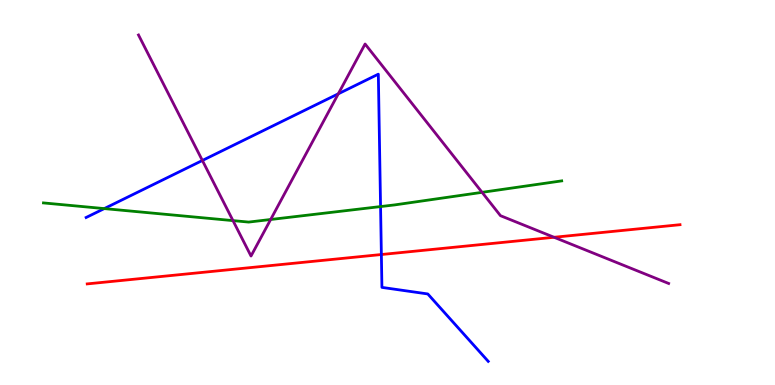[{'lines': ['blue', 'red'], 'intersections': [{'x': 4.92, 'y': 3.39}]}, {'lines': ['green', 'red'], 'intersections': []}, {'lines': ['purple', 'red'], 'intersections': [{'x': 7.15, 'y': 3.84}]}, {'lines': ['blue', 'green'], 'intersections': [{'x': 1.35, 'y': 4.58}, {'x': 4.91, 'y': 4.63}]}, {'lines': ['blue', 'purple'], 'intersections': [{'x': 2.61, 'y': 5.83}, {'x': 4.37, 'y': 7.56}]}, {'lines': ['green', 'purple'], 'intersections': [{'x': 3.01, 'y': 4.27}, {'x': 3.49, 'y': 4.3}, {'x': 6.22, 'y': 5.0}]}]